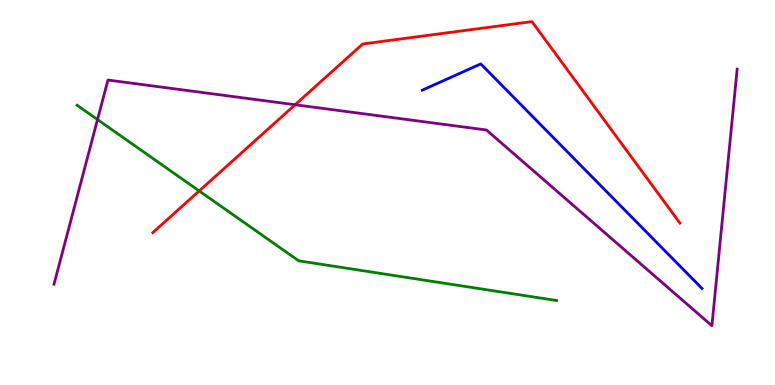[{'lines': ['blue', 'red'], 'intersections': []}, {'lines': ['green', 'red'], 'intersections': [{'x': 2.57, 'y': 5.04}]}, {'lines': ['purple', 'red'], 'intersections': [{'x': 3.81, 'y': 7.28}]}, {'lines': ['blue', 'green'], 'intersections': []}, {'lines': ['blue', 'purple'], 'intersections': []}, {'lines': ['green', 'purple'], 'intersections': [{'x': 1.26, 'y': 6.89}]}]